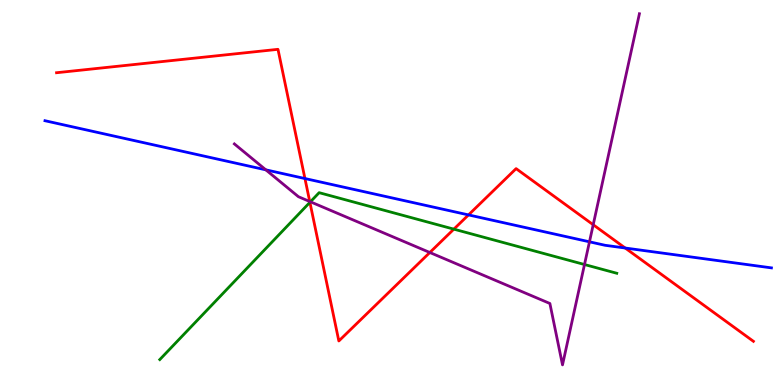[{'lines': ['blue', 'red'], 'intersections': [{'x': 3.93, 'y': 5.36}, {'x': 6.05, 'y': 4.42}, {'x': 8.07, 'y': 3.56}]}, {'lines': ['green', 'red'], 'intersections': [{'x': 4.0, 'y': 4.74}, {'x': 5.86, 'y': 4.05}]}, {'lines': ['purple', 'red'], 'intersections': [{'x': 4.0, 'y': 4.77}, {'x': 5.55, 'y': 3.44}, {'x': 7.65, 'y': 4.16}]}, {'lines': ['blue', 'green'], 'intersections': []}, {'lines': ['blue', 'purple'], 'intersections': [{'x': 3.43, 'y': 5.59}, {'x': 7.61, 'y': 3.72}]}, {'lines': ['green', 'purple'], 'intersections': [{'x': 4.01, 'y': 4.76}, {'x': 7.54, 'y': 3.13}]}]